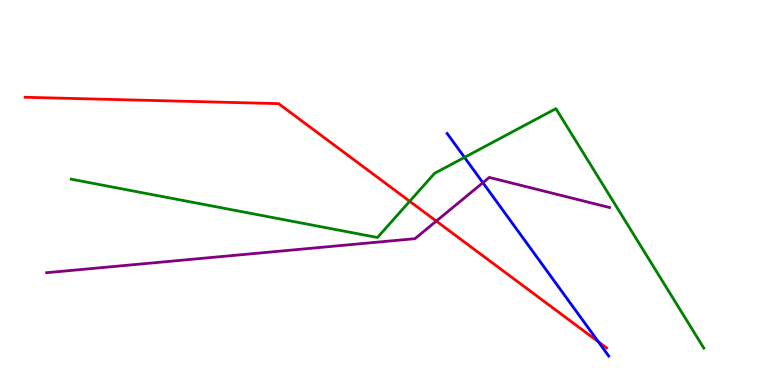[{'lines': ['blue', 'red'], 'intersections': [{'x': 7.72, 'y': 1.12}]}, {'lines': ['green', 'red'], 'intersections': [{'x': 5.29, 'y': 4.77}]}, {'lines': ['purple', 'red'], 'intersections': [{'x': 5.63, 'y': 4.26}]}, {'lines': ['blue', 'green'], 'intersections': [{'x': 5.99, 'y': 5.91}]}, {'lines': ['blue', 'purple'], 'intersections': [{'x': 6.23, 'y': 5.25}]}, {'lines': ['green', 'purple'], 'intersections': []}]